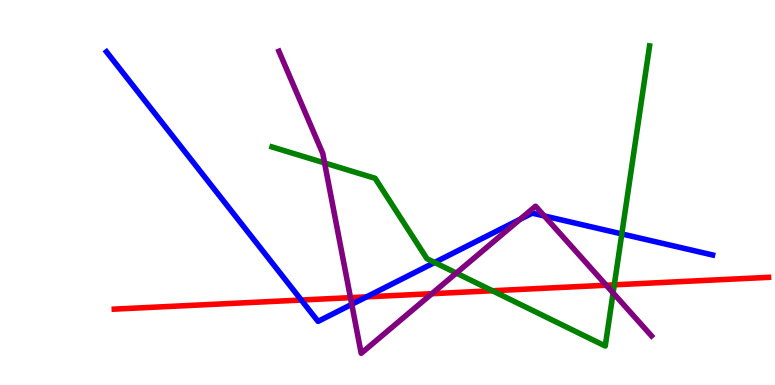[{'lines': ['blue', 'red'], 'intersections': [{'x': 3.89, 'y': 2.21}, {'x': 4.73, 'y': 2.29}]}, {'lines': ['green', 'red'], 'intersections': [{'x': 6.35, 'y': 2.45}, {'x': 7.93, 'y': 2.6}]}, {'lines': ['purple', 'red'], 'intersections': [{'x': 4.52, 'y': 2.27}, {'x': 5.57, 'y': 2.37}, {'x': 7.82, 'y': 2.59}]}, {'lines': ['blue', 'green'], 'intersections': [{'x': 5.61, 'y': 3.18}, {'x': 8.02, 'y': 3.92}]}, {'lines': ['blue', 'purple'], 'intersections': [{'x': 4.54, 'y': 2.1}, {'x': 6.71, 'y': 4.3}, {'x': 7.02, 'y': 4.39}]}, {'lines': ['green', 'purple'], 'intersections': [{'x': 4.19, 'y': 5.77}, {'x': 5.89, 'y': 2.91}, {'x': 7.91, 'y': 2.39}]}]